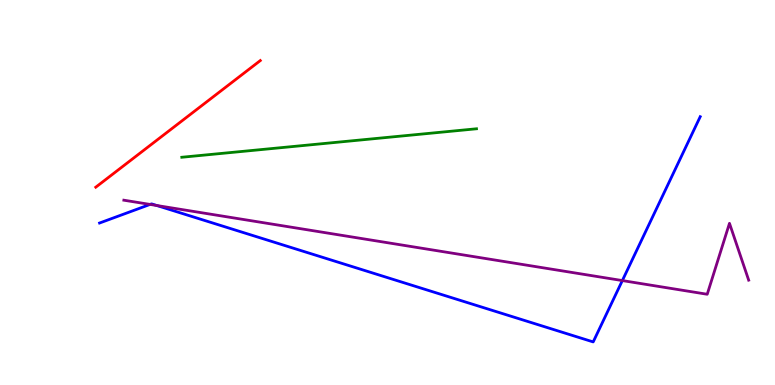[{'lines': ['blue', 'red'], 'intersections': []}, {'lines': ['green', 'red'], 'intersections': []}, {'lines': ['purple', 'red'], 'intersections': []}, {'lines': ['blue', 'green'], 'intersections': []}, {'lines': ['blue', 'purple'], 'intersections': [{'x': 1.94, 'y': 4.69}, {'x': 2.02, 'y': 4.66}, {'x': 8.03, 'y': 2.71}]}, {'lines': ['green', 'purple'], 'intersections': []}]